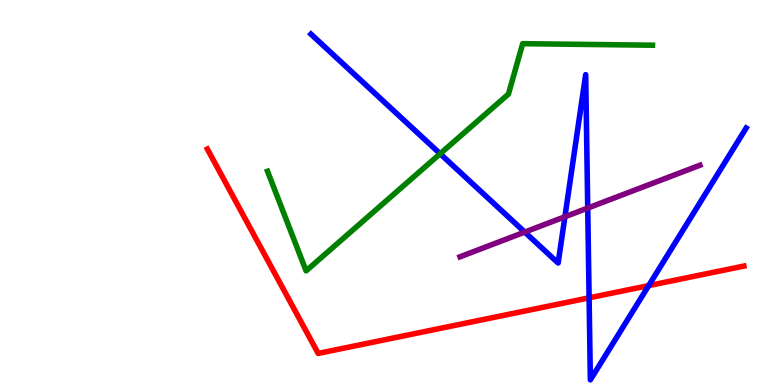[{'lines': ['blue', 'red'], 'intersections': [{'x': 7.6, 'y': 2.26}, {'x': 8.37, 'y': 2.58}]}, {'lines': ['green', 'red'], 'intersections': []}, {'lines': ['purple', 'red'], 'intersections': []}, {'lines': ['blue', 'green'], 'intersections': [{'x': 5.68, 'y': 6.01}]}, {'lines': ['blue', 'purple'], 'intersections': [{'x': 6.77, 'y': 3.97}, {'x': 7.29, 'y': 4.37}, {'x': 7.58, 'y': 4.6}]}, {'lines': ['green', 'purple'], 'intersections': []}]